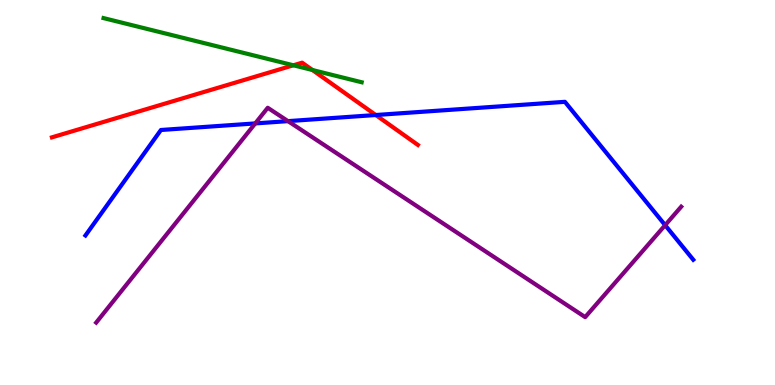[{'lines': ['blue', 'red'], 'intersections': [{'x': 4.85, 'y': 7.01}]}, {'lines': ['green', 'red'], 'intersections': [{'x': 3.79, 'y': 8.3}, {'x': 4.03, 'y': 8.18}]}, {'lines': ['purple', 'red'], 'intersections': []}, {'lines': ['blue', 'green'], 'intersections': []}, {'lines': ['blue', 'purple'], 'intersections': [{'x': 3.29, 'y': 6.79}, {'x': 3.72, 'y': 6.85}, {'x': 8.58, 'y': 4.15}]}, {'lines': ['green', 'purple'], 'intersections': []}]